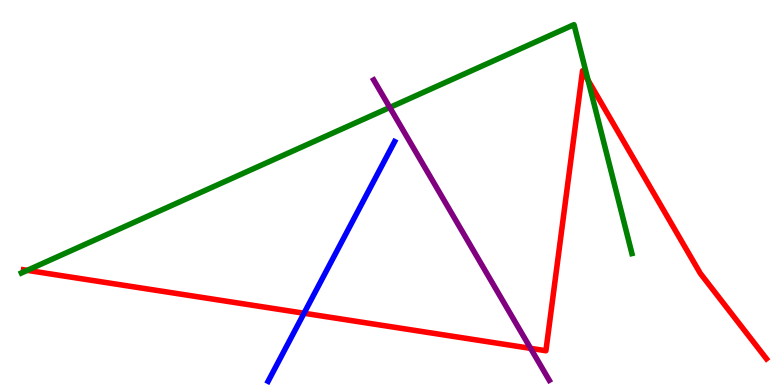[{'lines': ['blue', 'red'], 'intersections': [{'x': 3.92, 'y': 1.86}]}, {'lines': ['green', 'red'], 'intersections': [{'x': 0.352, 'y': 2.98}, {'x': 7.59, 'y': 7.92}]}, {'lines': ['purple', 'red'], 'intersections': [{'x': 6.85, 'y': 0.952}]}, {'lines': ['blue', 'green'], 'intersections': []}, {'lines': ['blue', 'purple'], 'intersections': []}, {'lines': ['green', 'purple'], 'intersections': [{'x': 5.03, 'y': 7.21}]}]